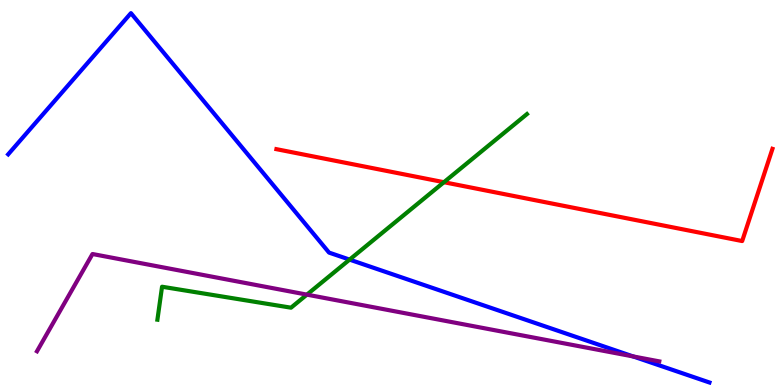[{'lines': ['blue', 'red'], 'intersections': []}, {'lines': ['green', 'red'], 'intersections': [{'x': 5.73, 'y': 5.27}]}, {'lines': ['purple', 'red'], 'intersections': []}, {'lines': ['blue', 'green'], 'intersections': [{'x': 4.51, 'y': 3.26}]}, {'lines': ['blue', 'purple'], 'intersections': [{'x': 8.17, 'y': 0.742}]}, {'lines': ['green', 'purple'], 'intersections': [{'x': 3.96, 'y': 2.35}]}]